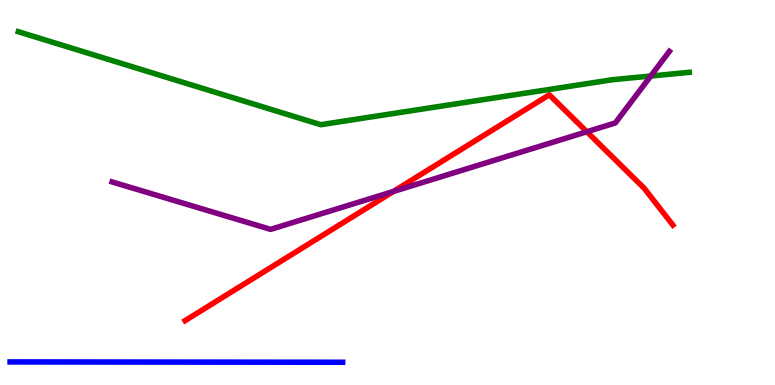[{'lines': ['blue', 'red'], 'intersections': []}, {'lines': ['green', 'red'], 'intersections': []}, {'lines': ['purple', 'red'], 'intersections': [{'x': 5.08, 'y': 5.03}, {'x': 7.57, 'y': 6.58}]}, {'lines': ['blue', 'green'], 'intersections': []}, {'lines': ['blue', 'purple'], 'intersections': []}, {'lines': ['green', 'purple'], 'intersections': [{'x': 8.4, 'y': 8.03}]}]